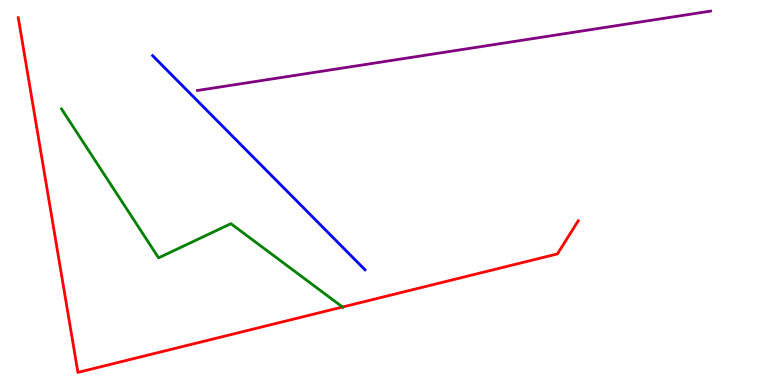[{'lines': ['blue', 'red'], 'intersections': []}, {'lines': ['green', 'red'], 'intersections': [{'x': 4.42, 'y': 2.03}]}, {'lines': ['purple', 'red'], 'intersections': []}, {'lines': ['blue', 'green'], 'intersections': []}, {'lines': ['blue', 'purple'], 'intersections': []}, {'lines': ['green', 'purple'], 'intersections': []}]